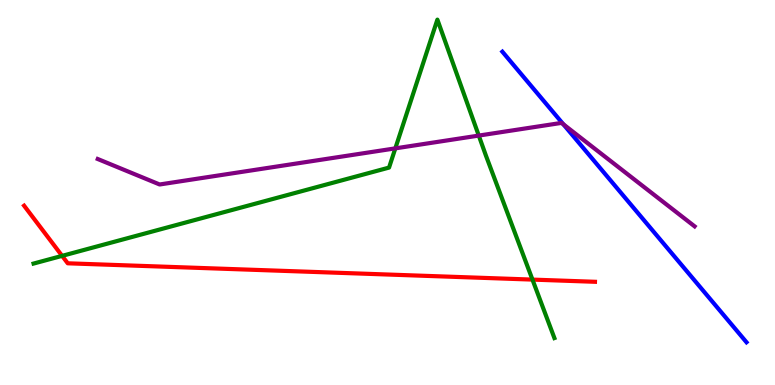[{'lines': ['blue', 'red'], 'intersections': []}, {'lines': ['green', 'red'], 'intersections': [{'x': 0.801, 'y': 3.35}, {'x': 6.87, 'y': 2.74}]}, {'lines': ['purple', 'red'], 'intersections': []}, {'lines': ['blue', 'green'], 'intersections': []}, {'lines': ['blue', 'purple'], 'intersections': [{'x': 7.27, 'y': 6.77}]}, {'lines': ['green', 'purple'], 'intersections': [{'x': 5.1, 'y': 6.15}, {'x': 6.18, 'y': 6.48}]}]